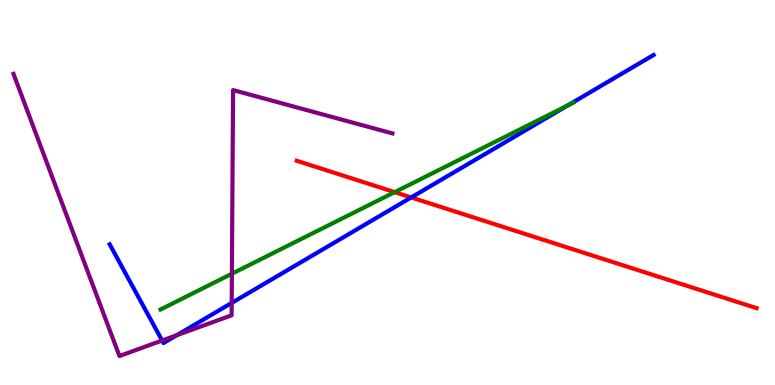[{'lines': ['blue', 'red'], 'intersections': [{'x': 5.31, 'y': 4.87}]}, {'lines': ['green', 'red'], 'intersections': [{'x': 5.09, 'y': 5.01}]}, {'lines': ['purple', 'red'], 'intersections': []}, {'lines': ['blue', 'green'], 'intersections': [{'x': 7.33, 'y': 7.26}]}, {'lines': ['blue', 'purple'], 'intersections': [{'x': 2.09, 'y': 1.16}, {'x': 2.28, 'y': 1.29}, {'x': 2.99, 'y': 2.13}]}, {'lines': ['green', 'purple'], 'intersections': [{'x': 2.99, 'y': 2.89}]}]